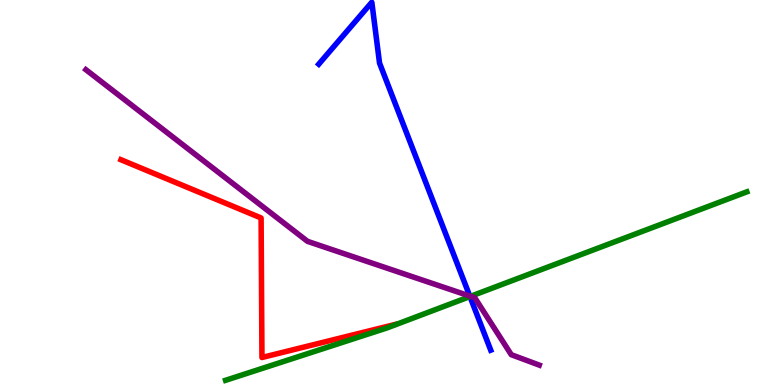[{'lines': ['blue', 'red'], 'intersections': []}, {'lines': ['green', 'red'], 'intersections': []}, {'lines': ['purple', 'red'], 'intersections': []}, {'lines': ['blue', 'green'], 'intersections': [{'x': 6.06, 'y': 2.3}]}, {'lines': ['blue', 'purple'], 'intersections': [{'x': 6.06, 'y': 2.31}]}, {'lines': ['green', 'purple'], 'intersections': [{'x': 6.07, 'y': 2.3}]}]